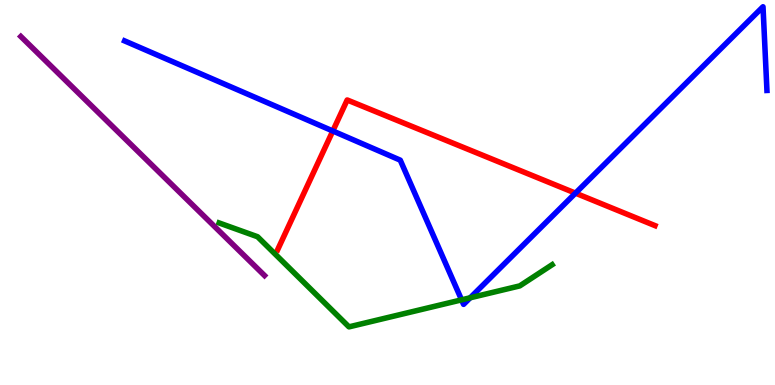[{'lines': ['blue', 'red'], 'intersections': [{'x': 4.29, 'y': 6.6}, {'x': 7.43, 'y': 4.98}]}, {'lines': ['green', 'red'], 'intersections': []}, {'lines': ['purple', 'red'], 'intersections': []}, {'lines': ['blue', 'green'], 'intersections': [{'x': 5.96, 'y': 2.21}, {'x': 6.07, 'y': 2.27}]}, {'lines': ['blue', 'purple'], 'intersections': []}, {'lines': ['green', 'purple'], 'intersections': []}]